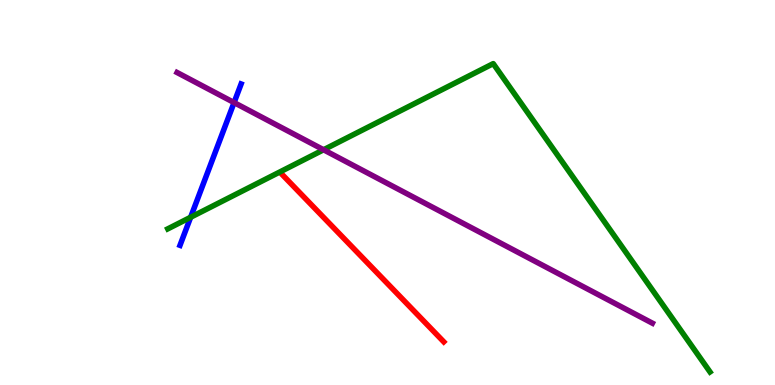[{'lines': ['blue', 'red'], 'intersections': []}, {'lines': ['green', 'red'], 'intersections': []}, {'lines': ['purple', 'red'], 'intersections': []}, {'lines': ['blue', 'green'], 'intersections': [{'x': 2.46, 'y': 4.36}]}, {'lines': ['blue', 'purple'], 'intersections': [{'x': 3.02, 'y': 7.34}]}, {'lines': ['green', 'purple'], 'intersections': [{'x': 4.18, 'y': 6.11}]}]